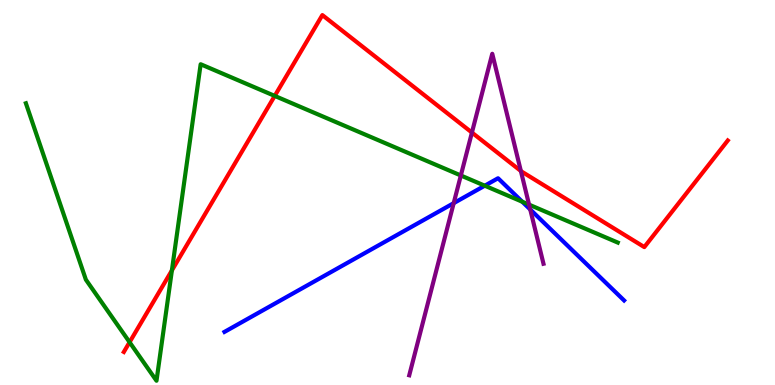[{'lines': ['blue', 'red'], 'intersections': []}, {'lines': ['green', 'red'], 'intersections': [{'x': 1.67, 'y': 1.11}, {'x': 2.22, 'y': 2.98}, {'x': 3.54, 'y': 7.51}]}, {'lines': ['purple', 'red'], 'intersections': [{'x': 6.09, 'y': 6.56}, {'x': 6.72, 'y': 5.56}]}, {'lines': ['blue', 'green'], 'intersections': [{'x': 6.25, 'y': 5.18}, {'x': 6.74, 'y': 4.76}]}, {'lines': ['blue', 'purple'], 'intersections': [{'x': 5.85, 'y': 4.72}, {'x': 6.84, 'y': 4.56}]}, {'lines': ['green', 'purple'], 'intersections': [{'x': 5.95, 'y': 5.44}, {'x': 6.83, 'y': 4.68}]}]